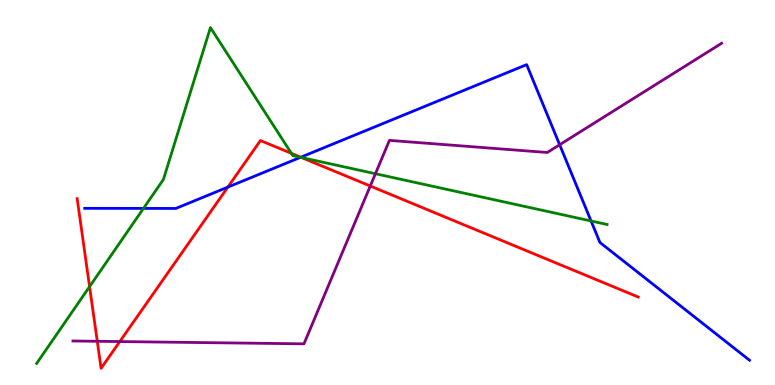[{'lines': ['blue', 'red'], 'intersections': [{'x': 2.94, 'y': 5.14}, {'x': 3.88, 'y': 5.92}]}, {'lines': ['green', 'red'], 'intersections': [{'x': 1.16, 'y': 2.56}, {'x': 3.76, 'y': 6.02}, {'x': 3.89, 'y': 5.91}]}, {'lines': ['purple', 'red'], 'intersections': [{'x': 1.26, 'y': 1.14}, {'x': 1.55, 'y': 1.13}, {'x': 4.78, 'y': 5.17}]}, {'lines': ['blue', 'green'], 'intersections': [{'x': 1.85, 'y': 4.59}, {'x': 3.88, 'y': 5.91}, {'x': 7.63, 'y': 4.26}]}, {'lines': ['blue', 'purple'], 'intersections': [{'x': 7.22, 'y': 6.24}]}, {'lines': ['green', 'purple'], 'intersections': [{'x': 4.84, 'y': 5.49}]}]